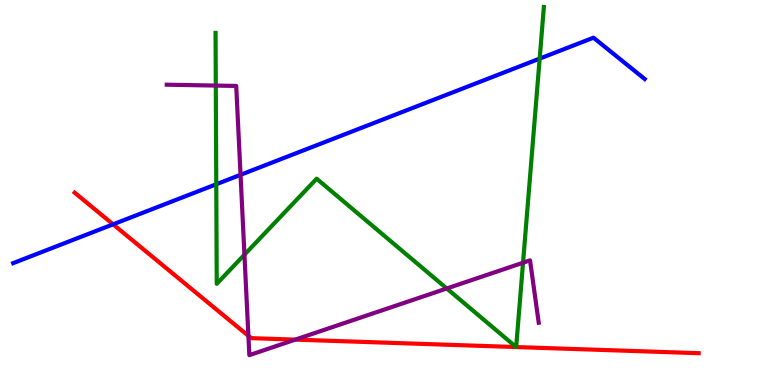[{'lines': ['blue', 'red'], 'intersections': [{'x': 1.46, 'y': 4.17}]}, {'lines': ['green', 'red'], 'intersections': [{'x': 6.66, 'y': 0.986}, {'x': 6.66, 'y': 0.986}]}, {'lines': ['purple', 'red'], 'intersections': [{'x': 3.21, 'y': 1.28}, {'x': 3.81, 'y': 1.18}]}, {'lines': ['blue', 'green'], 'intersections': [{'x': 2.79, 'y': 5.21}, {'x': 6.96, 'y': 8.48}]}, {'lines': ['blue', 'purple'], 'intersections': [{'x': 3.1, 'y': 5.46}]}, {'lines': ['green', 'purple'], 'intersections': [{'x': 2.78, 'y': 7.78}, {'x': 3.15, 'y': 3.38}, {'x': 5.76, 'y': 2.51}, {'x': 6.75, 'y': 3.18}]}]